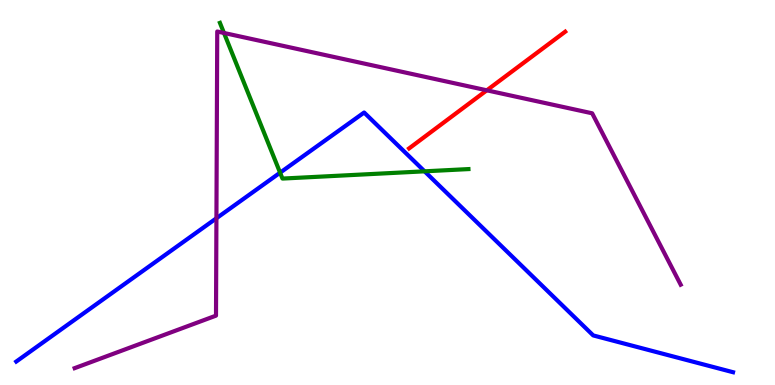[{'lines': ['blue', 'red'], 'intersections': []}, {'lines': ['green', 'red'], 'intersections': []}, {'lines': ['purple', 'red'], 'intersections': [{'x': 6.28, 'y': 7.65}]}, {'lines': ['blue', 'green'], 'intersections': [{'x': 3.61, 'y': 5.51}, {'x': 5.48, 'y': 5.55}]}, {'lines': ['blue', 'purple'], 'intersections': [{'x': 2.79, 'y': 4.33}]}, {'lines': ['green', 'purple'], 'intersections': [{'x': 2.89, 'y': 9.14}]}]